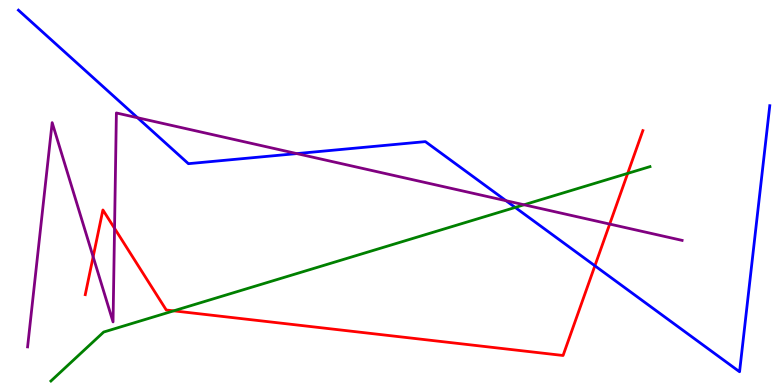[{'lines': ['blue', 'red'], 'intersections': [{'x': 7.68, 'y': 3.1}]}, {'lines': ['green', 'red'], 'intersections': [{'x': 2.24, 'y': 1.93}, {'x': 8.1, 'y': 5.5}]}, {'lines': ['purple', 'red'], 'intersections': [{'x': 1.2, 'y': 3.33}, {'x': 1.48, 'y': 4.07}, {'x': 7.87, 'y': 4.18}]}, {'lines': ['blue', 'green'], 'intersections': [{'x': 6.65, 'y': 4.61}]}, {'lines': ['blue', 'purple'], 'intersections': [{'x': 1.77, 'y': 6.94}, {'x': 3.83, 'y': 6.01}, {'x': 6.53, 'y': 4.79}]}, {'lines': ['green', 'purple'], 'intersections': [{'x': 6.76, 'y': 4.68}]}]